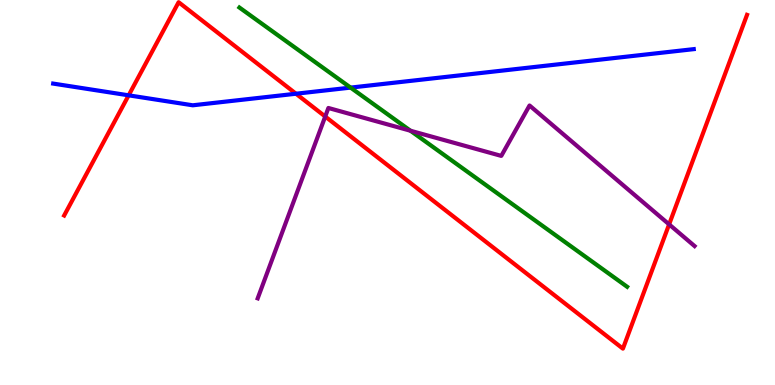[{'lines': ['blue', 'red'], 'intersections': [{'x': 1.66, 'y': 7.52}, {'x': 3.82, 'y': 7.57}]}, {'lines': ['green', 'red'], 'intersections': []}, {'lines': ['purple', 'red'], 'intersections': [{'x': 4.2, 'y': 6.97}, {'x': 8.63, 'y': 4.17}]}, {'lines': ['blue', 'green'], 'intersections': [{'x': 4.52, 'y': 7.72}]}, {'lines': ['blue', 'purple'], 'intersections': []}, {'lines': ['green', 'purple'], 'intersections': [{'x': 5.3, 'y': 6.6}]}]